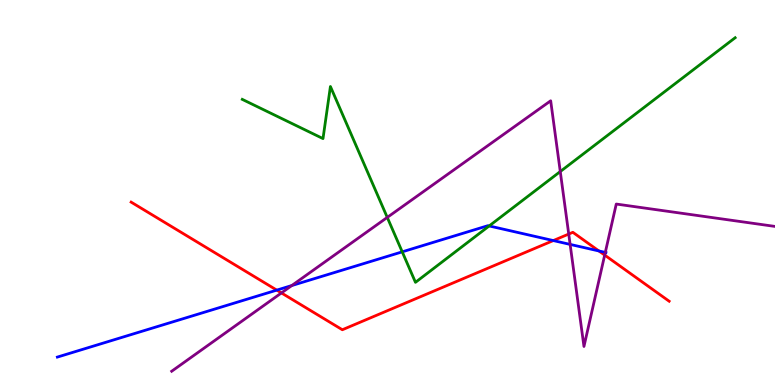[{'lines': ['blue', 'red'], 'intersections': [{'x': 3.57, 'y': 2.46}, {'x': 7.14, 'y': 3.75}, {'x': 7.73, 'y': 3.48}]}, {'lines': ['green', 'red'], 'intersections': []}, {'lines': ['purple', 'red'], 'intersections': [{'x': 3.63, 'y': 2.39}, {'x': 7.34, 'y': 3.92}, {'x': 7.8, 'y': 3.37}]}, {'lines': ['blue', 'green'], 'intersections': [{'x': 5.19, 'y': 3.46}, {'x': 6.31, 'y': 4.13}]}, {'lines': ['blue', 'purple'], 'intersections': [{'x': 3.76, 'y': 2.58}, {'x': 7.36, 'y': 3.65}, {'x': 7.81, 'y': 3.44}]}, {'lines': ['green', 'purple'], 'intersections': [{'x': 5.0, 'y': 4.35}, {'x': 7.23, 'y': 5.54}]}]